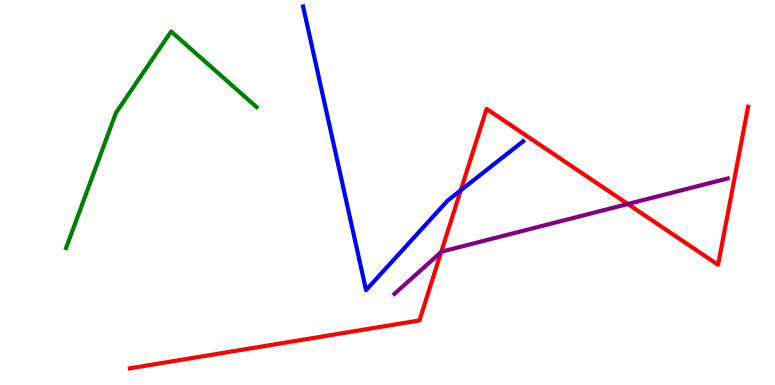[{'lines': ['blue', 'red'], 'intersections': [{'x': 5.95, 'y': 5.06}]}, {'lines': ['green', 'red'], 'intersections': []}, {'lines': ['purple', 'red'], 'intersections': [{'x': 5.69, 'y': 3.45}, {'x': 8.1, 'y': 4.7}]}, {'lines': ['blue', 'green'], 'intersections': []}, {'lines': ['blue', 'purple'], 'intersections': []}, {'lines': ['green', 'purple'], 'intersections': []}]